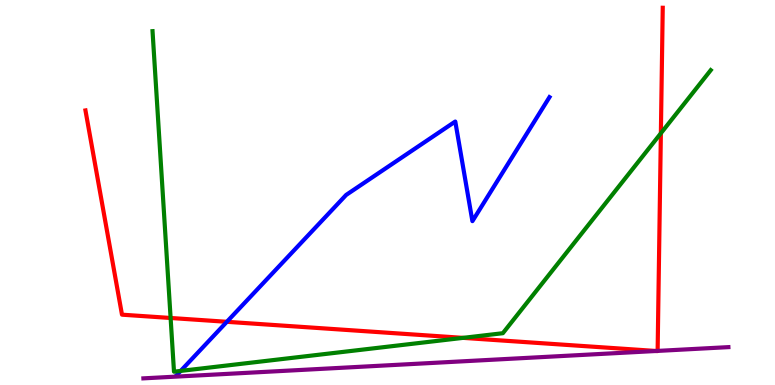[{'lines': ['blue', 'red'], 'intersections': [{'x': 2.93, 'y': 1.64}]}, {'lines': ['green', 'red'], 'intersections': [{'x': 2.2, 'y': 1.74}, {'x': 5.97, 'y': 1.22}, {'x': 8.53, 'y': 6.54}]}, {'lines': ['purple', 'red'], 'intersections': [{'x': 8.47, 'y': 0.883}, {'x': 8.49, 'y': 0.885}]}, {'lines': ['blue', 'green'], 'intersections': [{'x': 2.33, 'y': 0.366}]}, {'lines': ['blue', 'purple'], 'intersections': []}, {'lines': ['green', 'purple'], 'intersections': []}]